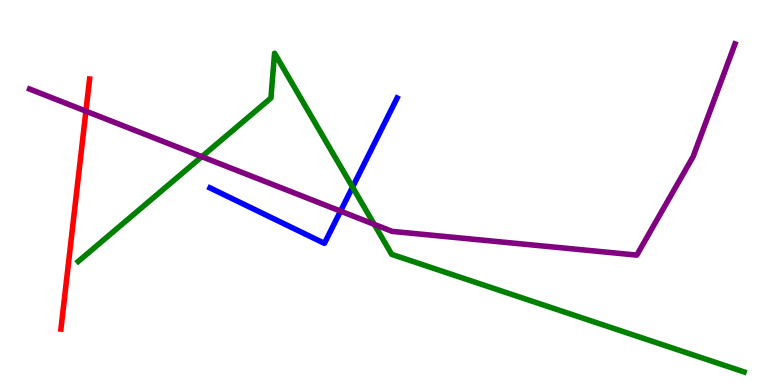[{'lines': ['blue', 'red'], 'intersections': []}, {'lines': ['green', 'red'], 'intersections': []}, {'lines': ['purple', 'red'], 'intersections': [{'x': 1.11, 'y': 7.11}]}, {'lines': ['blue', 'green'], 'intersections': [{'x': 4.55, 'y': 5.14}]}, {'lines': ['blue', 'purple'], 'intersections': [{'x': 4.39, 'y': 4.52}]}, {'lines': ['green', 'purple'], 'intersections': [{'x': 2.6, 'y': 5.93}, {'x': 4.83, 'y': 4.17}]}]